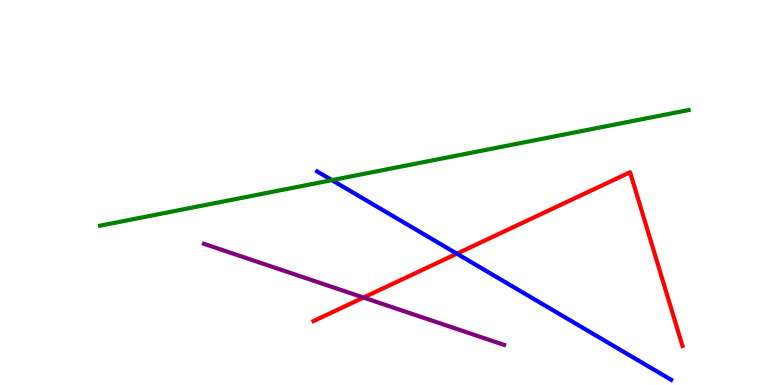[{'lines': ['blue', 'red'], 'intersections': [{'x': 5.89, 'y': 3.41}]}, {'lines': ['green', 'red'], 'intersections': []}, {'lines': ['purple', 'red'], 'intersections': [{'x': 4.69, 'y': 2.27}]}, {'lines': ['blue', 'green'], 'intersections': [{'x': 4.28, 'y': 5.32}]}, {'lines': ['blue', 'purple'], 'intersections': []}, {'lines': ['green', 'purple'], 'intersections': []}]